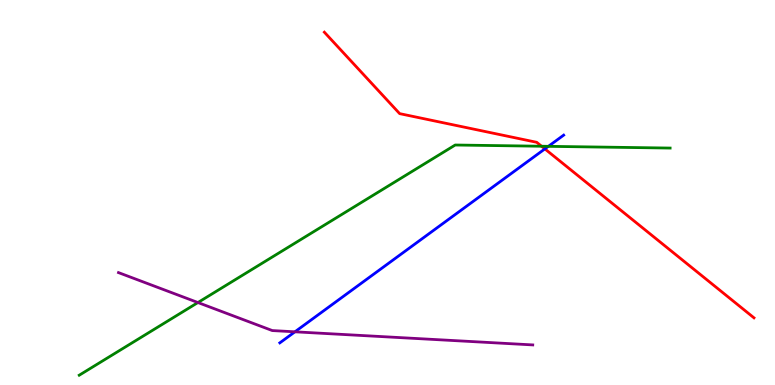[{'lines': ['blue', 'red'], 'intersections': [{'x': 7.03, 'y': 6.13}]}, {'lines': ['green', 'red'], 'intersections': [{'x': 6.99, 'y': 6.2}]}, {'lines': ['purple', 'red'], 'intersections': []}, {'lines': ['blue', 'green'], 'intersections': [{'x': 7.08, 'y': 6.2}]}, {'lines': ['blue', 'purple'], 'intersections': [{'x': 3.81, 'y': 1.38}]}, {'lines': ['green', 'purple'], 'intersections': [{'x': 2.55, 'y': 2.14}]}]